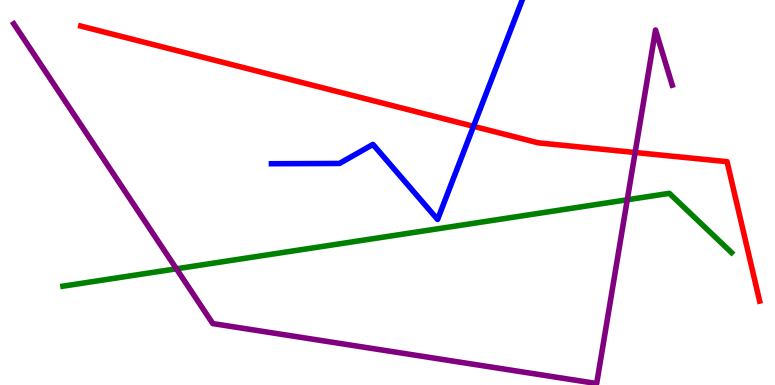[{'lines': ['blue', 'red'], 'intersections': [{'x': 6.11, 'y': 6.72}]}, {'lines': ['green', 'red'], 'intersections': []}, {'lines': ['purple', 'red'], 'intersections': [{'x': 8.2, 'y': 6.04}]}, {'lines': ['blue', 'green'], 'intersections': []}, {'lines': ['blue', 'purple'], 'intersections': []}, {'lines': ['green', 'purple'], 'intersections': [{'x': 2.28, 'y': 3.02}, {'x': 8.09, 'y': 4.81}]}]